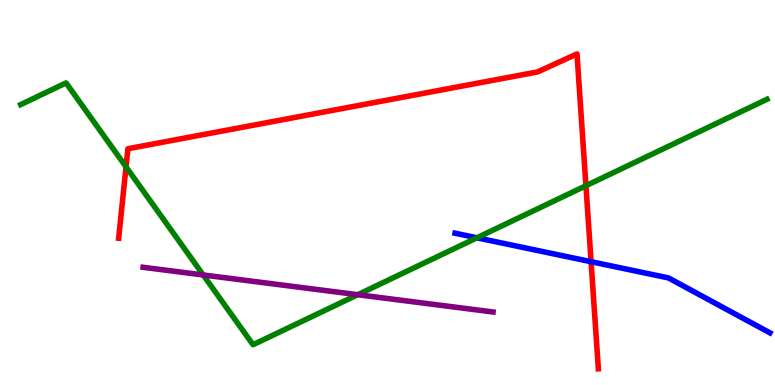[{'lines': ['blue', 'red'], 'intersections': [{'x': 7.63, 'y': 3.2}]}, {'lines': ['green', 'red'], 'intersections': [{'x': 1.63, 'y': 5.67}, {'x': 7.56, 'y': 5.18}]}, {'lines': ['purple', 'red'], 'intersections': []}, {'lines': ['blue', 'green'], 'intersections': [{'x': 6.15, 'y': 3.82}]}, {'lines': ['blue', 'purple'], 'intersections': []}, {'lines': ['green', 'purple'], 'intersections': [{'x': 2.62, 'y': 2.86}, {'x': 4.62, 'y': 2.35}]}]